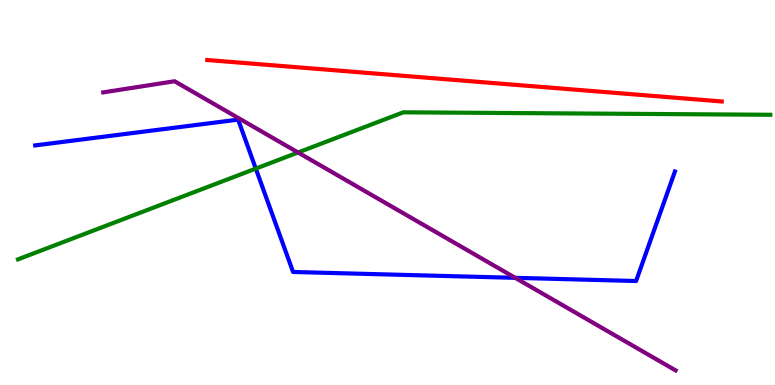[{'lines': ['blue', 'red'], 'intersections': []}, {'lines': ['green', 'red'], 'intersections': []}, {'lines': ['purple', 'red'], 'intersections': []}, {'lines': ['blue', 'green'], 'intersections': [{'x': 3.3, 'y': 5.62}]}, {'lines': ['blue', 'purple'], 'intersections': [{'x': 6.65, 'y': 2.78}]}, {'lines': ['green', 'purple'], 'intersections': [{'x': 3.85, 'y': 6.04}]}]